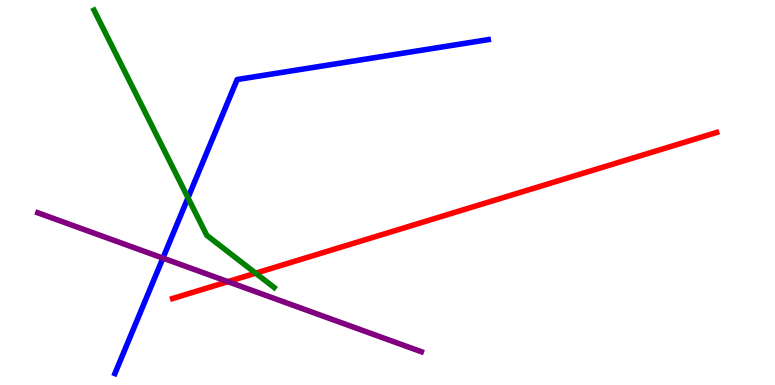[{'lines': ['blue', 'red'], 'intersections': []}, {'lines': ['green', 'red'], 'intersections': [{'x': 3.3, 'y': 2.9}]}, {'lines': ['purple', 'red'], 'intersections': [{'x': 2.94, 'y': 2.68}]}, {'lines': ['blue', 'green'], 'intersections': [{'x': 2.43, 'y': 4.86}]}, {'lines': ['blue', 'purple'], 'intersections': [{'x': 2.1, 'y': 3.3}]}, {'lines': ['green', 'purple'], 'intersections': []}]